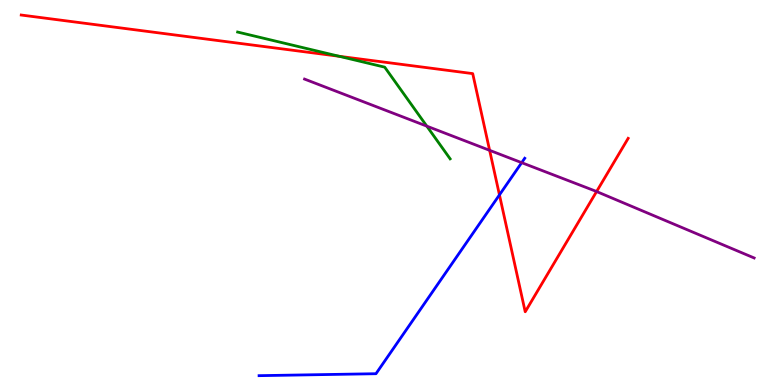[{'lines': ['blue', 'red'], 'intersections': [{'x': 6.44, 'y': 4.94}]}, {'lines': ['green', 'red'], 'intersections': [{'x': 4.38, 'y': 8.54}]}, {'lines': ['purple', 'red'], 'intersections': [{'x': 6.32, 'y': 6.1}, {'x': 7.7, 'y': 5.03}]}, {'lines': ['blue', 'green'], 'intersections': []}, {'lines': ['blue', 'purple'], 'intersections': [{'x': 6.73, 'y': 5.77}]}, {'lines': ['green', 'purple'], 'intersections': [{'x': 5.51, 'y': 6.72}]}]